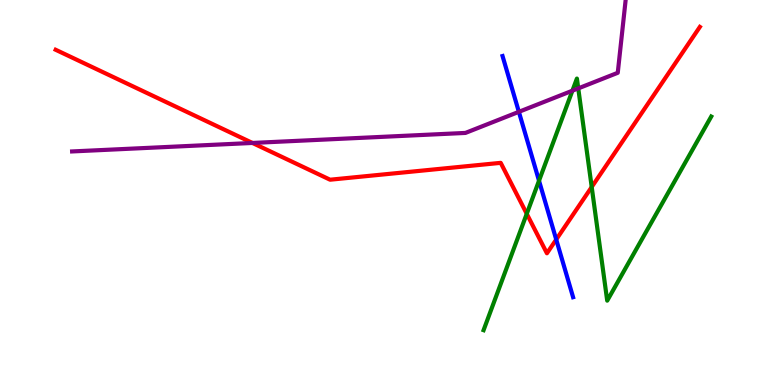[{'lines': ['blue', 'red'], 'intersections': [{'x': 7.18, 'y': 3.78}]}, {'lines': ['green', 'red'], 'intersections': [{'x': 6.8, 'y': 4.45}, {'x': 7.63, 'y': 5.14}]}, {'lines': ['purple', 'red'], 'intersections': [{'x': 3.26, 'y': 6.29}]}, {'lines': ['blue', 'green'], 'intersections': [{'x': 6.96, 'y': 5.31}]}, {'lines': ['blue', 'purple'], 'intersections': [{'x': 6.7, 'y': 7.1}]}, {'lines': ['green', 'purple'], 'intersections': [{'x': 7.39, 'y': 7.64}, {'x': 7.46, 'y': 7.7}]}]